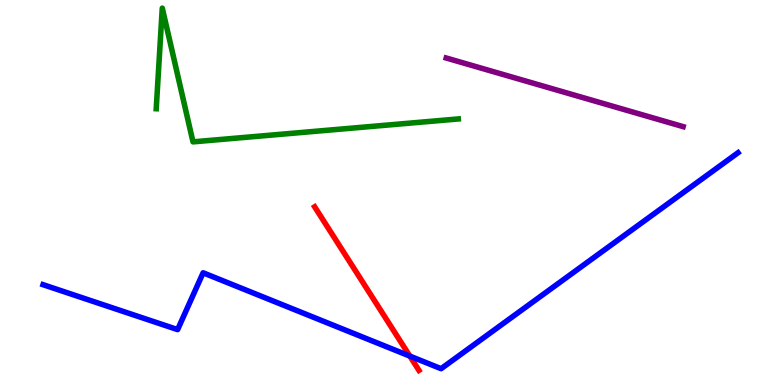[{'lines': ['blue', 'red'], 'intersections': [{'x': 5.29, 'y': 0.751}]}, {'lines': ['green', 'red'], 'intersections': []}, {'lines': ['purple', 'red'], 'intersections': []}, {'lines': ['blue', 'green'], 'intersections': []}, {'lines': ['blue', 'purple'], 'intersections': []}, {'lines': ['green', 'purple'], 'intersections': []}]